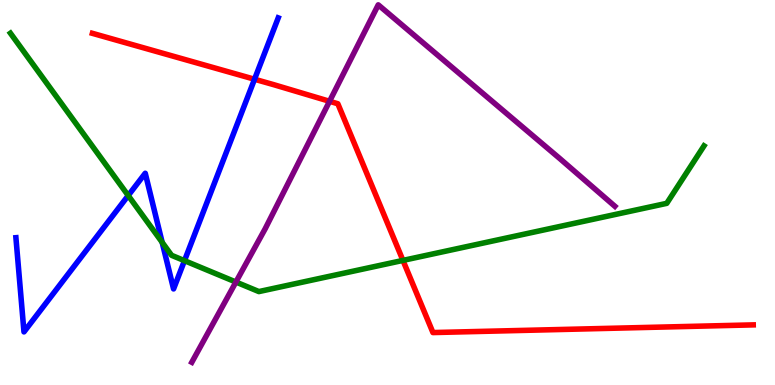[{'lines': ['blue', 'red'], 'intersections': [{'x': 3.28, 'y': 7.94}]}, {'lines': ['green', 'red'], 'intersections': [{'x': 5.2, 'y': 3.24}]}, {'lines': ['purple', 'red'], 'intersections': [{'x': 4.25, 'y': 7.37}]}, {'lines': ['blue', 'green'], 'intersections': [{'x': 1.65, 'y': 4.92}, {'x': 2.09, 'y': 3.71}, {'x': 2.38, 'y': 3.23}]}, {'lines': ['blue', 'purple'], 'intersections': []}, {'lines': ['green', 'purple'], 'intersections': [{'x': 3.04, 'y': 2.67}]}]